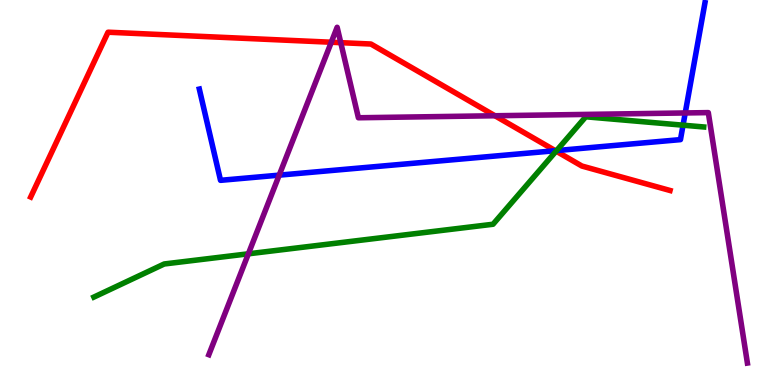[{'lines': ['blue', 'red'], 'intersections': [{'x': 7.17, 'y': 6.09}]}, {'lines': ['green', 'red'], 'intersections': [{'x': 7.18, 'y': 6.07}]}, {'lines': ['purple', 'red'], 'intersections': [{'x': 4.27, 'y': 8.9}, {'x': 4.4, 'y': 8.89}, {'x': 6.39, 'y': 6.99}]}, {'lines': ['blue', 'green'], 'intersections': [{'x': 7.18, 'y': 6.09}, {'x': 8.81, 'y': 6.75}]}, {'lines': ['blue', 'purple'], 'intersections': [{'x': 3.6, 'y': 5.45}, {'x': 8.84, 'y': 7.07}]}, {'lines': ['green', 'purple'], 'intersections': [{'x': 3.2, 'y': 3.41}]}]